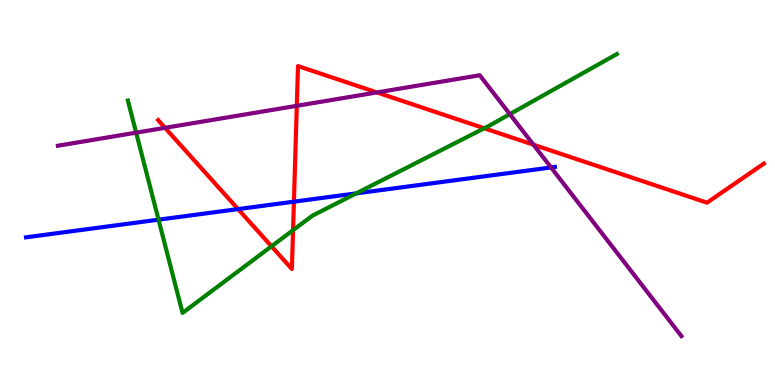[{'lines': ['blue', 'red'], 'intersections': [{'x': 3.07, 'y': 4.57}, {'x': 3.79, 'y': 4.76}]}, {'lines': ['green', 'red'], 'intersections': [{'x': 3.5, 'y': 3.6}, {'x': 3.78, 'y': 4.02}, {'x': 6.25, 'y': 6.67}]}, {'lines': ['purple', 'red'], 'intersections': [{'x': 2.13, 'y': 6.68}, {'x': 3.83, 'y': 7.25}, {'x': 4.86, 'y': 7.6}, {'x': 6.88, 'y': 6.24}]}, {'lines': ['blue', 'green'], 'intersections': [{'x': 2.05, 'y': 4.29}, {'x': 4.6, 'y': 4.98}]}, {'lines': ['blue', 'purple'], 'intersections': [{'x': 7.11, 'y': 5.65}]}, {'lines': ['green', 'purple'], 'intersections': [{'x': 1.76, 'y': 6.55}, {'x': 6.58, 'y': 7.03}]}]